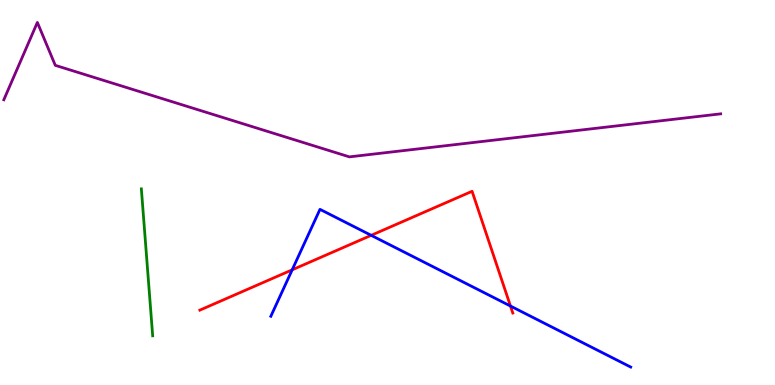[{'lines': ['blue', 'red'], 'intersections': [{'x': 3.77, 'y': 2.99}, {'x': 4.79, 'y': 3.89}, {'x': 6.59, 'y': 2.05}]}, {'lines': ['green', 'red'], 'intersections': []}, {'lines': ['purple', 'red'], 'intersections': []}, {'lines': ['blue', 'green'], 'intersections': []}, {'lines': ['blue', 'purple'], 'intersections': []}, {'lines': ['green', 'purple'], 'intersections': []}]